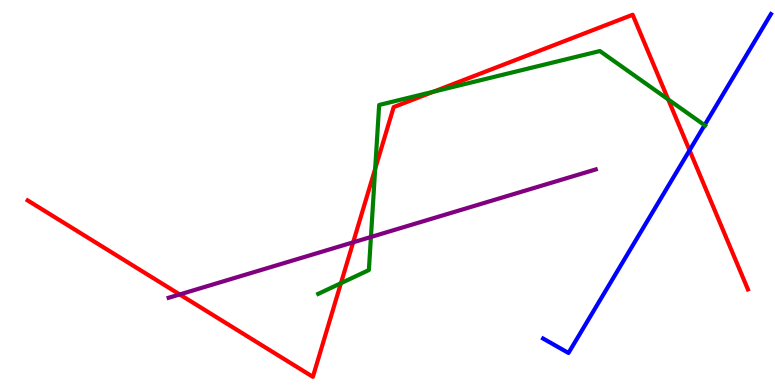[{'lines': ['blue', 'red'], 'intersections': [{'x': 8.9, 'y': 6.1}]}, {'lines': ['green', 'red'], 'intersections': [{'x': 4.4, 'y': 2.64}, {'x': 4.84, 'y': 5.61}, {'x': 5.59, 'y': 7.62}, {'x': 8.62, 'y': 7.42}]}, {'lines': ['purple', 'red'], 'intersections': [{'x': 2.32, 'y': 2.35}, {'x': 4.56, 'y': 3.71}]}, {'lines': ['blue', 'green'], 'intersections': [{'x': 9.09, 'y': 6.75}]}, {'lines': ['blue', 'purple'], 'intersections': []}, {'lines': ['green', 'purple'], 'intersections': [{'x': 4.79, 'y': 3.84}]}]